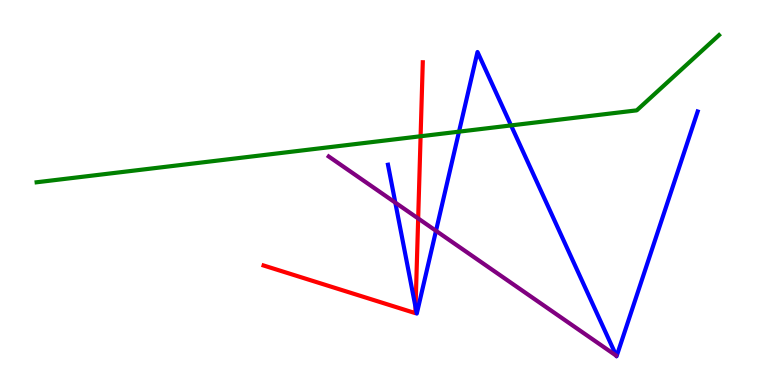[{'lines': ['blue', 'red'], 'intersections': [{'x': 5.36, 'y': 2.02}]}, {'lines': ['green', 'red'], 'intersections': [{'x': 5.43, 'y': 6.46}]}, {'lines': ['purple', 'red'], 'intersections': [{'x': 5.4, 'y': 4.33}]}, {'lines': ['blue', 'green'], 'intersections': [{'x': 5.92, 'y': 6.58}, {'x': 6.59, 'y': 6.74}]}, {'lines': ['blue', 'purple'], 'intersections': [{'x': 5.1, 'y': 4.74}, {'x': 5.63, 'y': 4.0}]}, {'lines': ['green', 'purple'], 'intersections': []}]